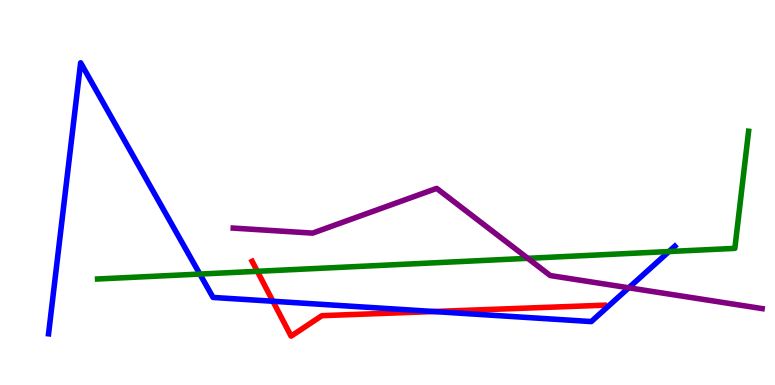[{'lines': ['blue', 'red'], 'intersections': [{'x': 3.52, 'y': 2.18}, {'x': 5.6, 'y': 1.91}]}, {'lines': ['green', 'red'], 'intersections': [{'x': 3.32, 'y': 2.95}]}, {'lines': ['purple', 'red'], 'intersections': []}, {'lines': ['blue', 'green'], 'intersections': [{'x': 2.58, 'y': 2.88}, {'x': 8.63, 'y': 3.47}]}, {'lines': ['blue', 'purple'], 'intersections': [{'x': 8.11, 'y': 2.52}]}, {'lines': ['green', 'purple'], 'intersections': [{'x': 6.81, 'y': 3.29}]}]